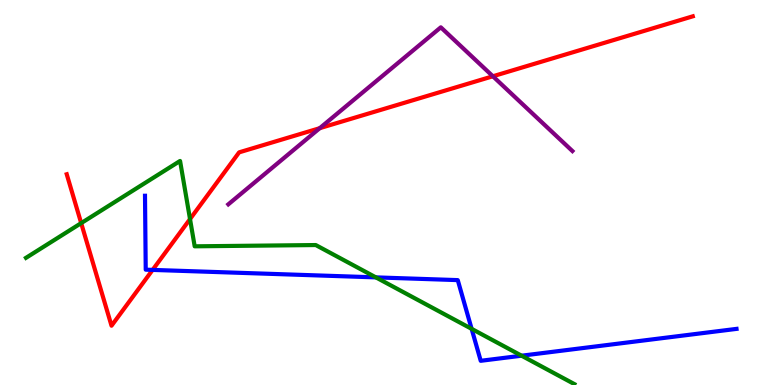[{'lines': ['blue', 'red'], 'intersections': [{'x': 1.97, 'y': 2.99}]}, {'lines': ['green', 'red'], 'intersections': [{'x': 1.05, 'y': 4.2}, {'x': 2.45, 'y': 4.31}]}, {'lines': ['purple', 'red'], 'intersections': [{'x': 4.13, 'y': 6.67}, {'x': 6.36, 'y': 8.02}]}, {'lines': ['blue', 'green'], 'intersections': [{'x': 4.85, 'y': 2.8}, {'x': 6.09, 'y': 1.46}, {'x': 6.73, 'y': 0.761}]}, {'lines': ['blue', 'purple'], 'intersections': []}, {'lines': ['green', 'purple'], 'intersections': []}]